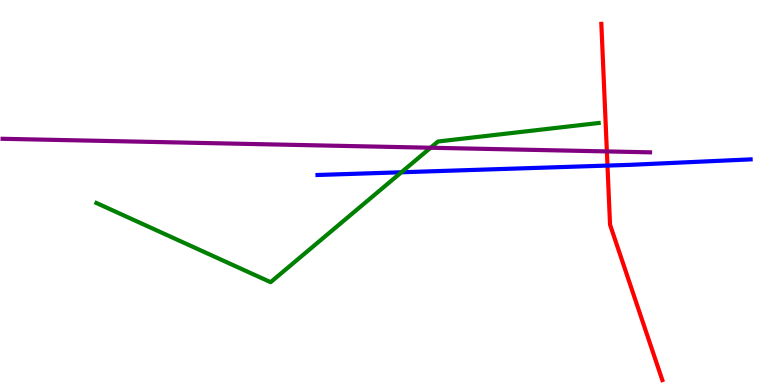[{'lines': ['blue', 'red'], 'intersections': [{'x': 7.84, 'y': 5.7}]}, {'lines': ['green', 'red'], 'intersections': []}, {'lines': ['purple', 'red'], 'intersections': [{'x': 7.83, 'y': 6.07}]}, {'lines': ['blue', 'green'], 'intersections': [{'x': 5.18, 'y': 5.53}]}, {'lines': ['blue', 'purple'], 'intersections': []}, {'lines': ['green', 'purple'], 'intersections': [{'x': 5.56, 'y': 6.16}]}]